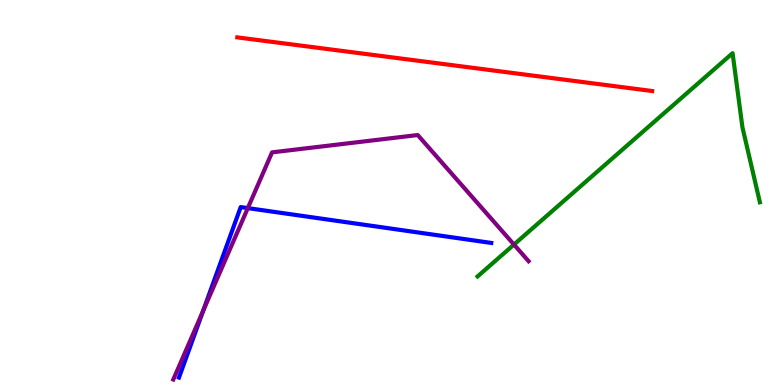[{'lines': ['blue', 'red'], 'intersections': []}, {'lines': ['green', 'red'], 'intersections': []}, {'lines': ['purple', 'red'], 'intersections': []}, {'lines': ['blue', 'green'], 'intersections': []}, {'lines': ['blue', 'purple'], 'intersections': [{'x': 2.62, 'y': 1.92}, {'x': 3.2, 'y': 4.59}]}, {'lines': ['green', 'purple'], 'intersections': [{'x': 6.63, 'y': 3.65}]}]